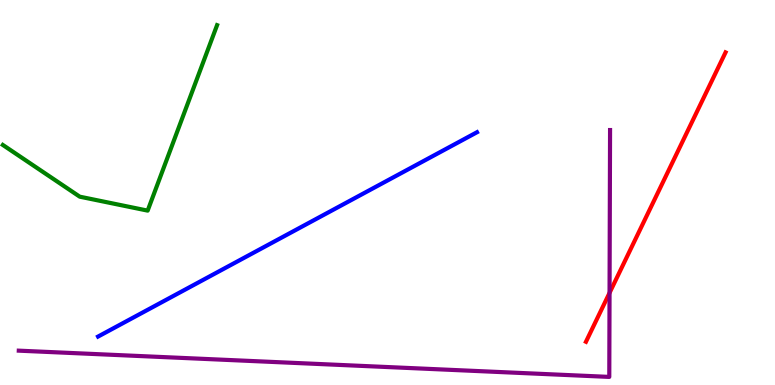[{'lines': ['blue', 'red'], 'intersections': []}, {'lines': ['green', 'red'], 'intersections': []}, {'lines': ['purple', 'red'], 'intersections': [{'x': 7.87, 'y': 2.39}]}, {'lines': ['blue', 'green'], 'intersections': []}, {'lines': ['blue', 'purple'], 'intersections': []}, {'lines': ['green', 'purple'], 'intersections': []}]